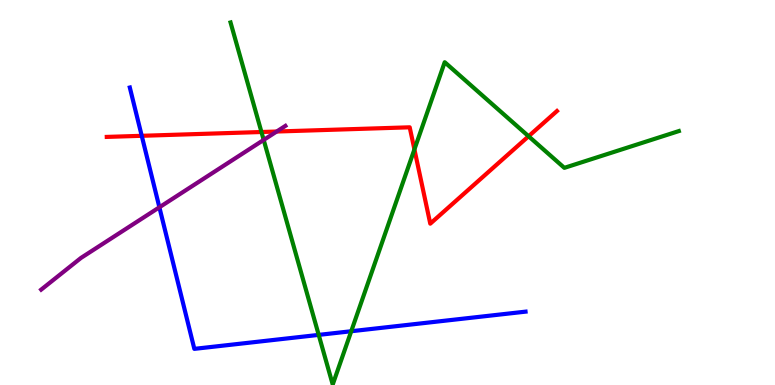[{'lines': ['blue', 'red'], 'intersections': [{'x': 1.83, 'y': 6.47}]}, {'lines': ['green', 'red'], 'intersections': [{'x': 3.37, 'y': 6.57}, {'x': 5.35, 'y': 6.12}, {'x': 6.82, 'y': 6.46}]}, {'lines': ['purple', 'red'], 'intersections': [{'x': 3.57, 'y': 6.58}]}, {'lines': ['blue', 'green'], 'intersections': [{'x': 4.11, 'y': 1.3}, {'x': 4.53, 'y': 1.4}]}, {'lines': ['blue', 'purple'], 'intersections': [{'x': 2.06, 'y': 4.62}]}, {'lines': ['green', 'purple'], 'intersections': [{'x': 3.4, 'y': 6.37}]}]